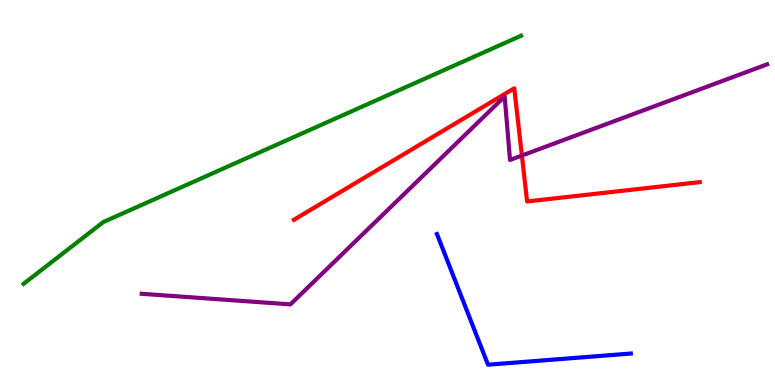[{'lines': ['blue', 'red'], 'intersections': []}, {'lines': ['green', 'red'], 'intersections': []}, {'lines': ['purple', 'red'], 'intersections': [{'x': 6.73, 'y': 5.96}]}, {'lines': ['blue', 'green'], 'intersections': []}, {'lines': ['blue', 'purple'], 'intersections': []}, {'lines': ['green', 'purple'], 'intersections': []}]